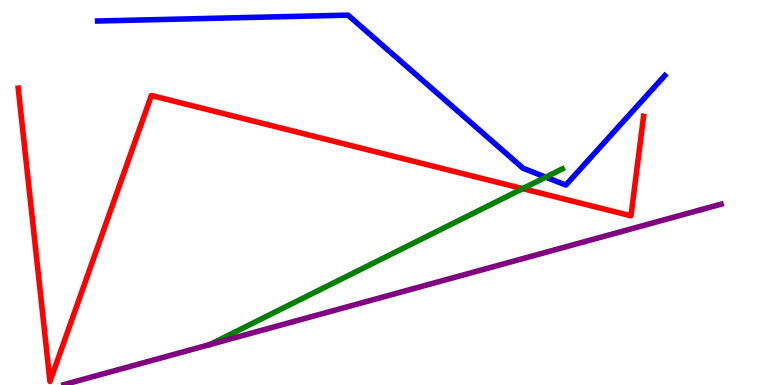[{'lines': ['blue', 'red'], 'intersections': []}, {'lines': ['green', 'red'], 'intersections': [{'x': 6.74, 'y': 5.1}]}, {'lines': ['purple', 'red'], 'intersections': []}, {'lines': ['blue', 'green'], 'intersections': [{'x': 7.04, 'y': 5.4}]}, {'lines': ['blue', 'purple'], 'intersections': []}, {'lines': ['green', 'purple'], 'intersections': []}]